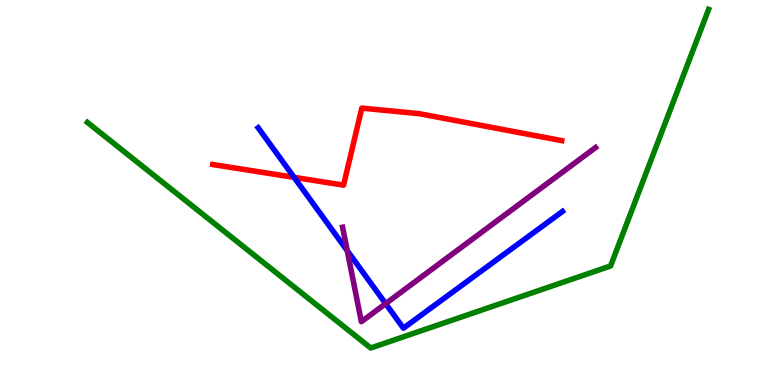[{'lines': ['blue', 'red'], 'intersections': [{'x': 3.79, 'y': 5.39}]}, {'lines': ['green', 'red'], 'intersections': []}, {'lines': ['purple', 'red'], 'intersections': []}, {'lines': ['blue', 'green'], 'intersections': []}, {'lines': ['blue', 'purple'], 'intersections': [{'x': 4.48, 'y': 3.49}, {'x': 4.98, 'y': 2.11}]}, {'lines': ['green', 'purple'], 'intersections': []}]